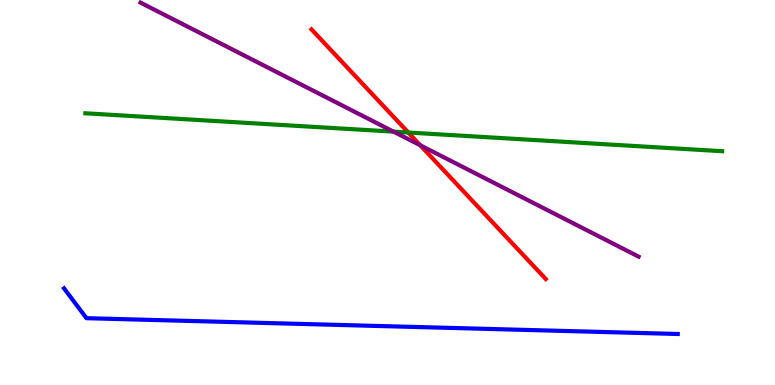[{'lines': ['blue', 'red'], 'intersections': []}, {'lines': ['green', 'red'], 'intersections': [{'x': 5.27, 'y': 6.56}]}, {'lines': ['purple', 'red'], 'intersections': [{'x': 5.42, 'y': 6.23}]}, {'lines': ['blue', 'green'], 'intersections': []}, {'lines': ['blue', 'purple'], 'intersections': []}, {'lines': ['green', 'purple'], 'intersections': [{'x': 5.08, 'y': 6.58}]}]